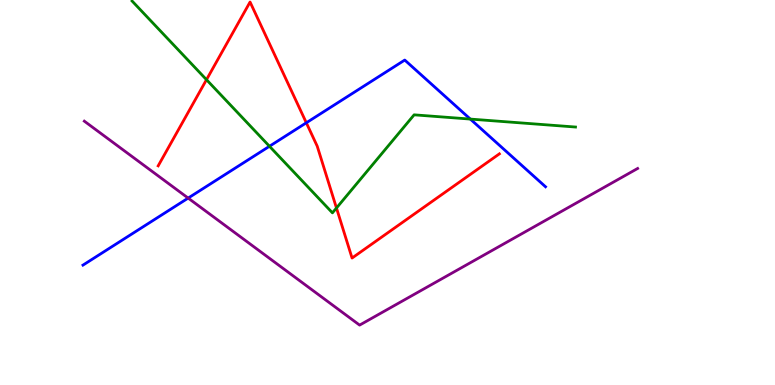[{'lines': ['blue', 'red'], 'intersections': [{'x': 3.95, 'y': 6.81}]}, {'lines': ['green', 'red'], 'intersections': [{'x': 2.66, 'y': 7.93}, {'x': 4.34, 'y': 4.6}]}, {'lines': ['purple', 'red'], 'intersections': []}, {'lines': ['blue', 'green'], 'intersections': [{'x': 3.48, 'y': 6.2}, {'x': 6.07, 'y': 6.91}]}, {'lines': ['blue', 'purple'], 'intersections': [{'x': 2.43, 'y': 4.85}]}, {'lines': ['green', 'purple'], 'intersections': []}]